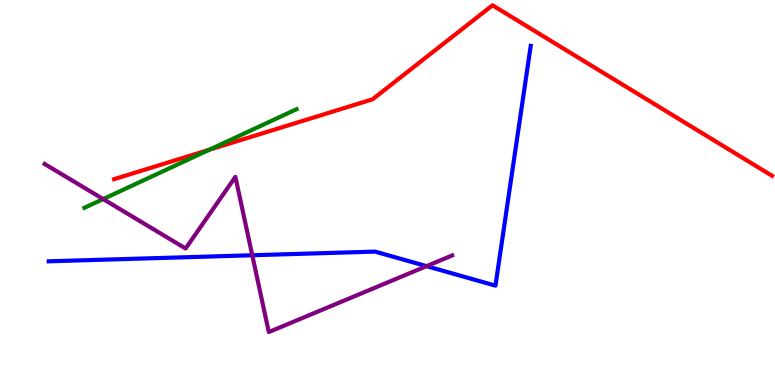[{'lines': ['blue', 'red'], 'intersections': []}, {'lines': ['green', 'red'], 'intersections': [{'x': 2.7, 'y': 6.11}]}, {'lines': ['purple', 'red'], 'intersections': []}, {'lines': ['blue', 'green'], 'intersections': []}, {'lines': ['blue', 'purple'], 'intersections': [{'x': 3.26, 'y': 3.37}, {'x': 5.5, 'y': 3.09}]}, {'lines': ['green', 'purple'], 'intersections': [{'x': 1.33, 'y': 4.83}]}]